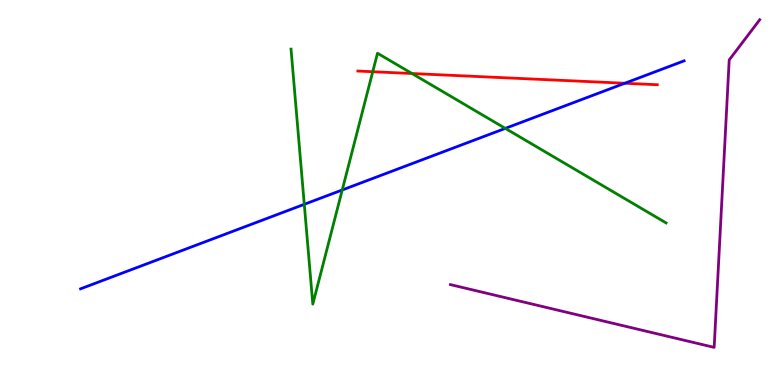[{'lines': ['blue', 'red'], 'intersections': [{'x': 8.06, 'y': 7.84}]}, {'lines': ['green', 'red'], 'intersections': [{'x': 4.81, 'y': 8.14}, {'x': 5.32, 'y': 8.09}]}, {'lines': ['purple', 'red'], 'intersections': []}, {'lines': ['blue', 'green'], 'intersections': [{'x': 3.93, 'y': 4.69}, {'x': 4.42, 'y': 5.07}, {'x': 6.52, 'y': 6.67}]}, {'lines': ['blue', 'purple'], 'intersections': []}, {'lines': ['green', 'purple'], 'intersections': []}]